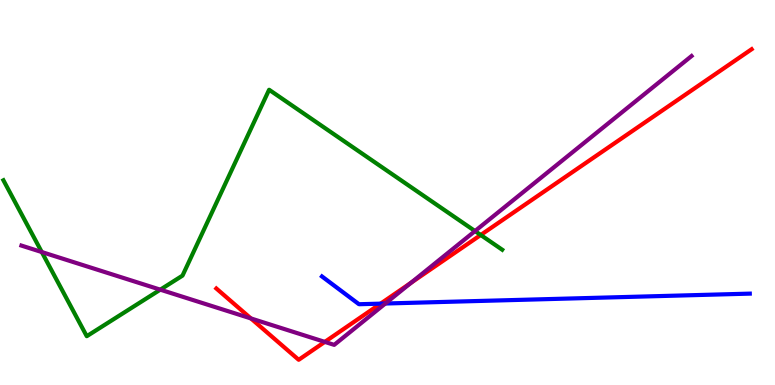[{'lines': ['blue', 'red'], 'intersections': [{'x': 4.91, 'y': 2.11}]}, {'lines': ['green', 'red'], 'intersections': [{'x': 6.2, 'y': 3.9}]}, {'lines': ['purple', 'red'], 'intersections': [{'x': 3.24, 'y': 1.73}, {'x': 4.19, 'y': 1.12}, {'x': 5.3, 'y': 2.65}]}, {'lines': ['blue', 'green'], 'intersections': []}, {'lines': ['blue', 'purple'], 'intersections': [{'x': 4.97, 'y': 2.12}]}, {'lines': ['green', 'purple'], 'intersections': [{'x': 0.539, 'y': 3.45}, {'x': 2.07, 'y': 2.48}, {'x': 6.13, 'y': 4.0}]}]